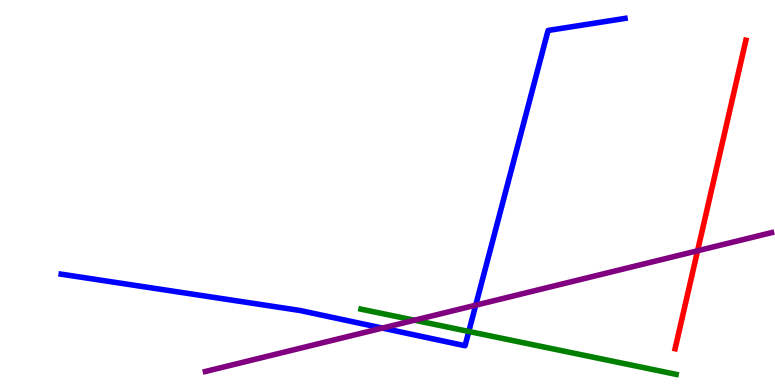[{'lines': ['blue', 'red'], 'intersections': []}, {'lines': ['green', 'red'], 'intersections': []}, {'lines': ['purple', 'red'], 'intersections': [{'x': 9.0, 'y': 3.49}]}, {'lines': ['blue', 'green'], 'intersections': [{'x': 6.05, 'y': 1.39}]}, {'lines': ['blue', 'purple'], 'intersections': [{'x': 4.93, 'y': 1.48}, {'x': 6.14, 'y': 2.07}]}, {'lines': ['green', 'purple'], 'intersections': [{'x': 5.35, 'y': 1.68}]}]